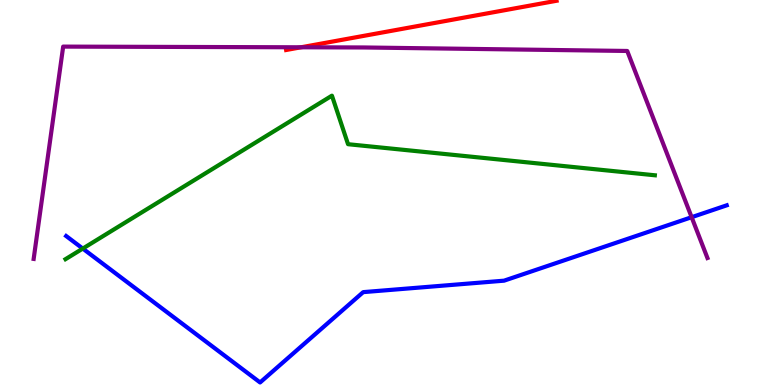[{'lines': ['blue', 'red'], 'intersections': []}, {'lines': ['green', 'red'], 'intersections': []}, {'lines': ['purple', 'red'], 'intersections': [{'x': 3.88, 'y': 8.77}]}, {'lines': ['blue', 'green'], 'intersections': [{'x': 1.07, 'y': 3.54}]}, {'lines': ['blue', 'purple'], 'intersections': [{'x': 8.92, 'y': 4.36}]}, {'lines': ['green', 'purple'], 'intersections': []}]